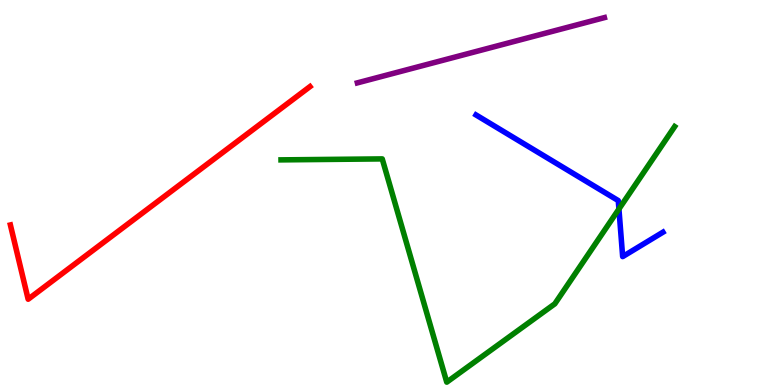[{'lines': ['blue', 'red'], 'intersections': []}, {'lines': ['green', 'red'], 'intersections': []}, {'lines': ['purple', 'red'], 'intersections': []}, {'lines': ['blue', 'green'], 'intersections': [{'x': 7.99, 'y': 4.57}]}, {'lines': ['blue', 'purple'], 'intersections': []}, {'lines': ['green', 'purple'], 'intersections': []}]